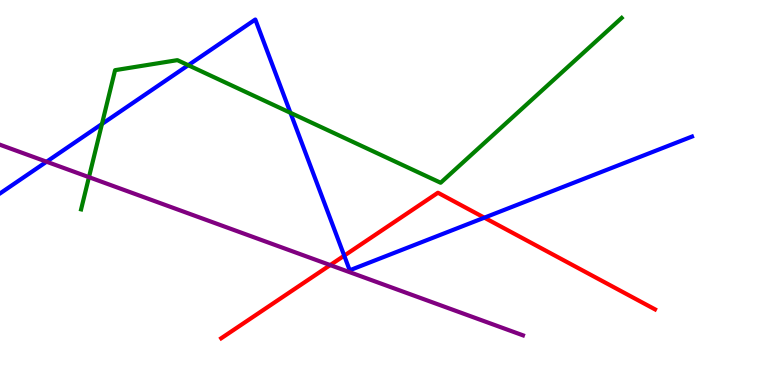[{'lines': ['blue', 'red'], 'intersections': [{'x': 4.44, 'y': 3.36}, {'x': 6.25, 'y': 4.35}]}, {'lines': ['green', 'red'], 'intersections': []}, {'lines': ['purple', 'red'], 'intersections': [{'x': 4.26, 'y': 3.11}]}, {'lines': ['blue', 'green'], 'intersections': [{'x': 1.32, 'y': 6.78}, {'x': 2.43, 'y': 8.31}, {'x': 3.75, 'y': 7.07}]}, {'lines': ['blue', 'purple'], 'intersections': [{'x': 0.601, 'y': 5.8}]}, {'lines': ['green', 'purple'], 'intersections': [{'x': 1.15, 'y': 5.4}]}]